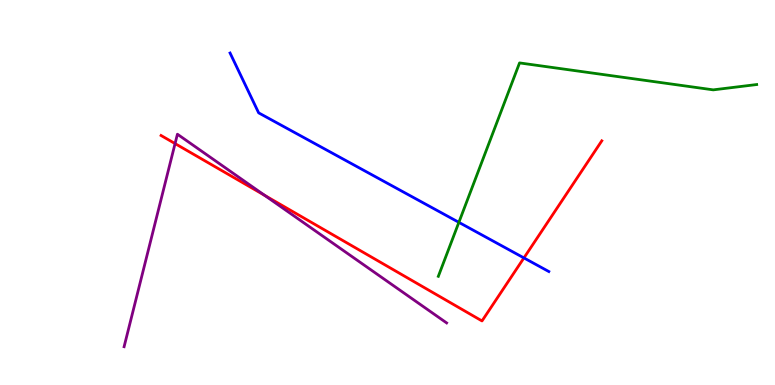[{'lines': ['blue', 'red'], 'intersections': [{'x': 6.76, 'y': 3.3}]}, {'lines': ['green', 'red'], 'intersections': []}, {'lines': ['purple', 'red'], 'intersections': [{'x': 2.26, 'y': 6.27}, {'x': 3.41, 'y': 4.93}]}, {'lines': ['blue', 'green'], 'intersections': [{'x': 5.92, 'y': 4.22}]}, {'lines': ['blue', 'purple'], 'intersections': []}, {'lines': ['green', 'purple'], 'intersections': []}]